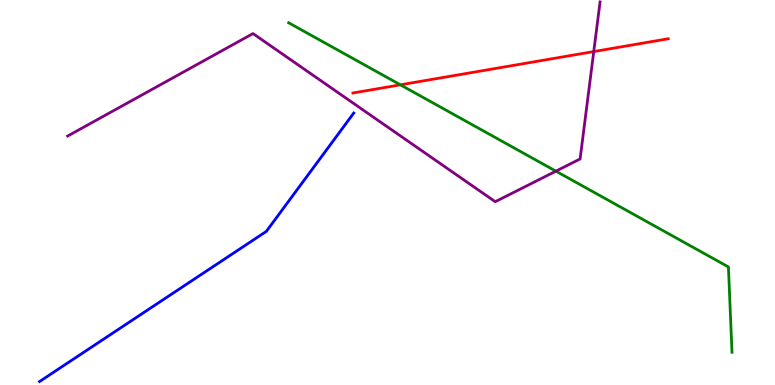[{'lines': ['blue', 'red'], 'intersections': []}, {'lines': ['green', 'red'], 'intersections': [{'x': 5.17, 'y': 7.8}]}, {'lines': ['purple', 'red'], 'intersections': [{'x': 7.66, 'y': 8.66}]}, {'lines': ['blue', 'green'], 'intersections': []}, {'lines': ['blue', 'purple'], 'intersections': []}, {'lines': ['green', 'purple'], 'intersections': [{'x': 7.17, 'y': 5.55}]}]